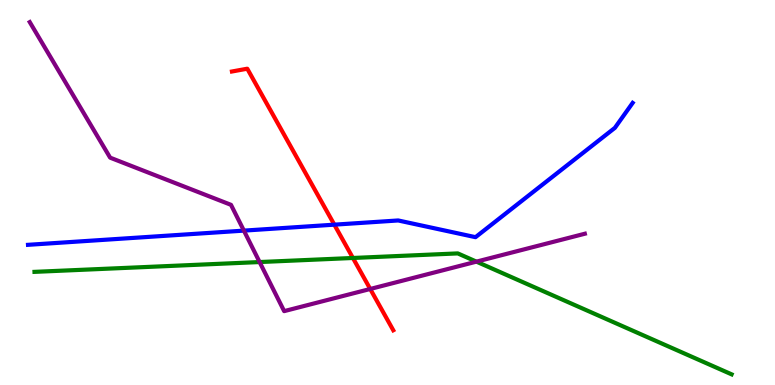[{'lines': ['blue', 'red'], 'intersections': [{'x': 4.31, 'y': 4.16}]}, {'lines': ['green', 'red'], 'intersections': [{'x': 4.55, 'y': 3.3}]}, {'lines': ['purple', 'red'], 'intersections': [{'x': 4.78, 'y': 2.49}]}, {'lines': ['blue', 'green'], 'intersections': []}, {'lines': ['blue', 'purple'], 'intersections': [{'x': 3.15, 'y': 4.01}]}, {'lines': ['green', 'purple'], 'intersections': [{'x': 3.35, 'y': 3.19}, {'x': 6.15, 'y': 3.2}]}]